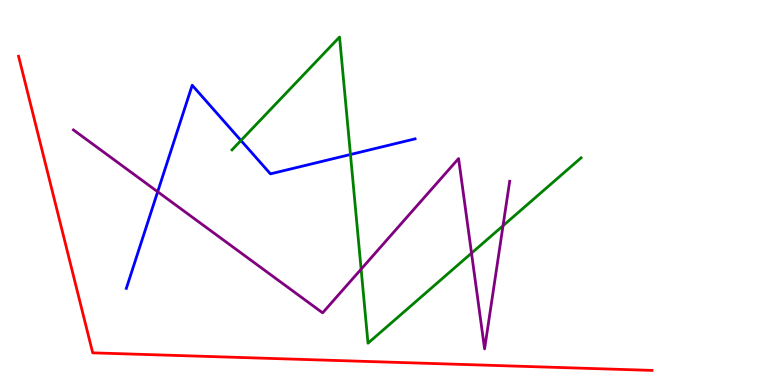[{'lines': ['blue', 'red'], 'intersections': []}, {'lines': ['green', 'red'], 'intersections': []}, {'lines': ['purple', 'red'], 'intersections': []}, {'lines': ['blue', 'green'], 'intersections': [{'x': 3.11, 'y': 6.35}, {'x': 4.52, 'y': 5.99}]}, {'lines': ['blue', 'purple'], 'intersections': [{'x': 2.03, 'y': 5.02}]}, {'lines': ['green', 'purple'], 'intersections': [{'x': 4.66, 'y': 3.01}, {'x': 6.08, 'y': 3.42}, {'x': 6.49, 'y': 4.14}]}]